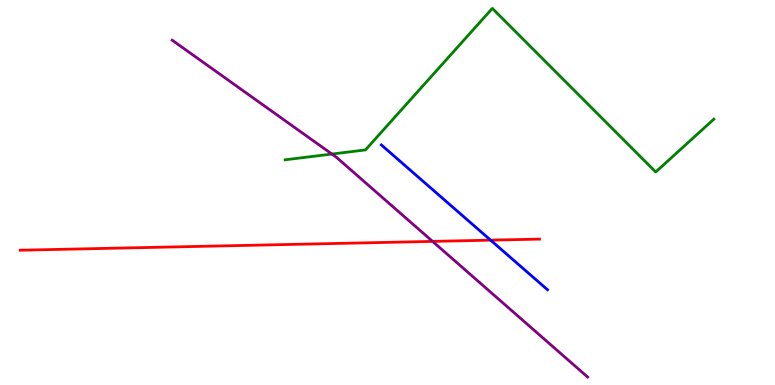[{'lines': ['blue', 'red'], 'intersections': [{'x': 6.33, 'y': 3.76}]}, {'lines': ['green', 'red'], 'intersections': []}, {'lines': ['purple', 'red'], 'intersections': [{'x': 5.58, 'y': 3.73}]}, {'lines': ['blue', 'green'], 'intersections': []}, {'lines': ['blue', 'purple'], 'intersections': []}, {'lines': ['green', 'purple'], 'intersections': [{'x': 4.28, 'y': 6.0}]}]